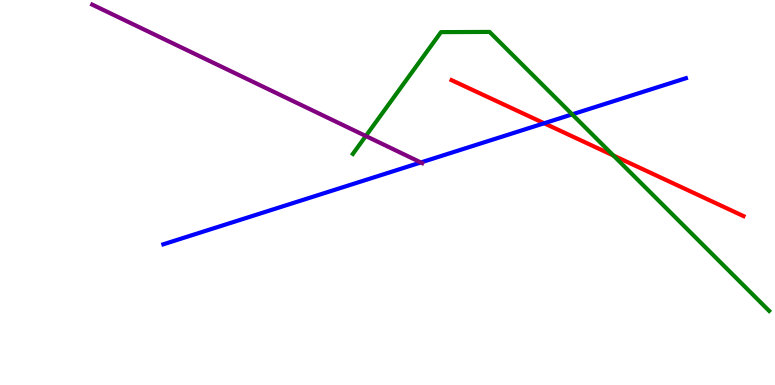[{'lines': ['blue', 'red'], 'intersections': [{'x': 7.02, 'y': 6.8}]}, {'lines': ['green', 'red'], 'intersections': [{'x': 7.92, 'y': 5.96}]}, {'lines': ['purple', 'red'], 'intersections': []}, {'lines': ['blue', 'green'], 'intersections': [{'x': 7.38, 'y': 7.03}]}, {'lines': ['blue', 'purple'], 'intersections': [{'x': 5.43, 'y': 5.78}]}, {'lines': ['green', 'purple'], 'intersections': [{'x': 4.72, 'y': 6.47}]}]